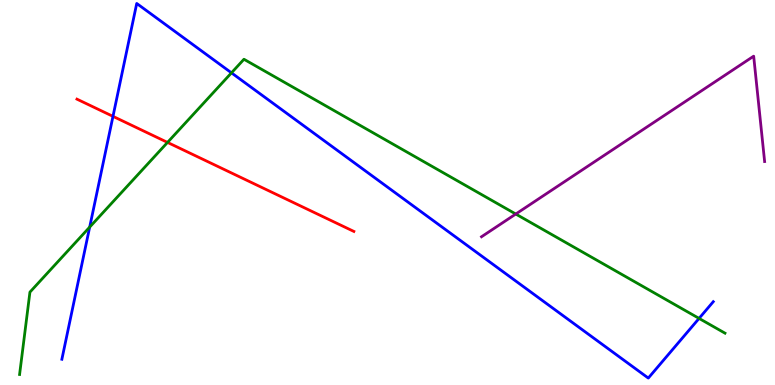[{'lines': ['blue', 'red'], 'intersections': [{'x': 1.46, 'y': 6.98}]}, {'lines': ['green', 'red'], 'intersections': [{'x': 2.16, 'y': 6.3}]}, {'lines': ['purple', 'red'], 'intersections': []}, {'lines': ['blue', 'green'], 'intersections': [{'x': 1.16, 'y': 4.1}, {'x': 2.99, 'y': 8.11}, {'x': 9.02, 'y': 1.73}]}, {'lines': ['blue', 'purple'], 'intersections': []}, {'lines': ['green', 'purple'], 'intersections': [{'x': 6.66, 'y': 4.44}]}]